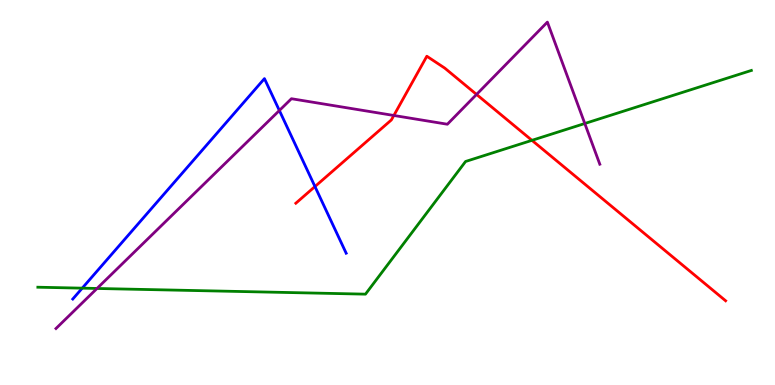[{'lines': ['blue', 'red'], 'intersections': [{'x': 4.06, 'y': 5.15}]}, {'lines': ['green', 'red'], 'intersections': [{'x': 6.86, 'y': 6.35}]}, {'lines': ['purple', 'red'], 'intersections': [{'x': 5.08, 'y': 7.0}, {'x': 6.15, 'y': 7.55}]}, {'lines': ['blue', 'green'], 'intersections': [{'x': 1.06, 'y': 2.52}]}, {'lines': ['blue', 'purple'], 'intersections': [{'x': 3.6, 'y': 7.13}]}, {'lines': ['green', 'purple'], 'intersections': [{'x': 1.25, 'y': 2.51}, {'x': 7.55, 'y': 6.79}]}]